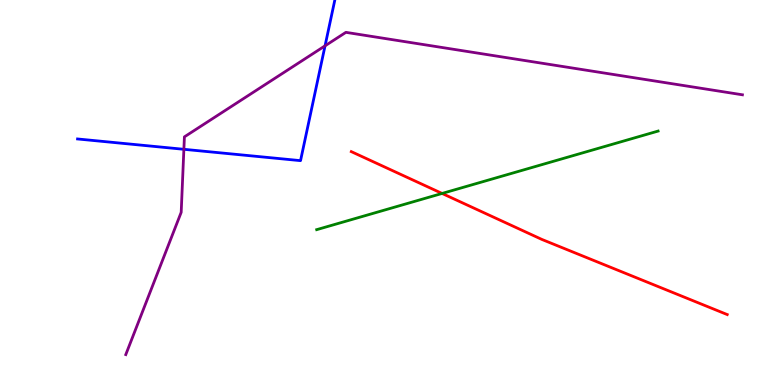[{'lines': ['blue', 'red'], 'intersections': []}, {'lines': ['green', 'red'], 'intersections': [{'x': 5.7, 'y': 4.98}]}, {'lines': ['purple', 'red'], 'intersections': []}, {'lines': ['blue', 'green'], 'intersections': []}, {'lines': ['blue', 'purple'], 'intersections': [{'x': 2.37, 'y': 6.12}, {'x': 4.19, 'y': 8.81}]}, {'lines': ['green', 'purple'], 'intersections': []}]